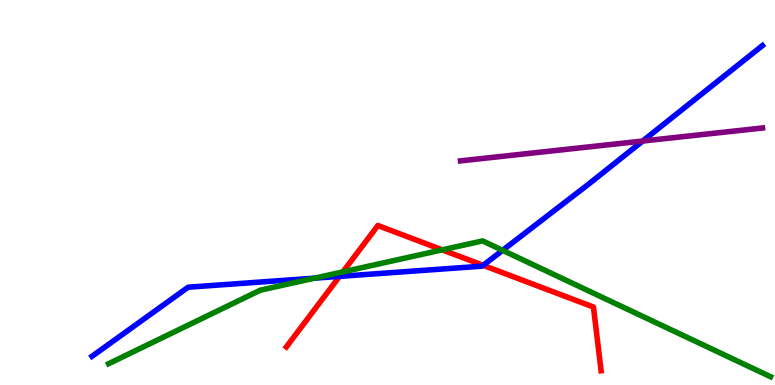[{'lines': ['blue', 'red'], 'intersections': [{'x': 4.38, 'y': 2.82}, {'x': 6.23, 'y': 3.11}]}, {'lines': ['green', 'red'], 'intersections': [{'x': 4.42, 'y': 2.94}, {'x': 5.71, 'y': 3.51}]}, {'lines': ['purple', 'red'], 'intersections': []}, {'lines': ['blue', 'green'], 'intersections': [{'x': 4.06, 'y': 2.78}, {'x': 6.49, 'y': 3.5}]}, {'lines': ['blue', 'purple'], 'intersections': [{'x': 8.29, 'y': 6.34}]}, {'lines': ['green', 'purple'], 'intersections': []}]